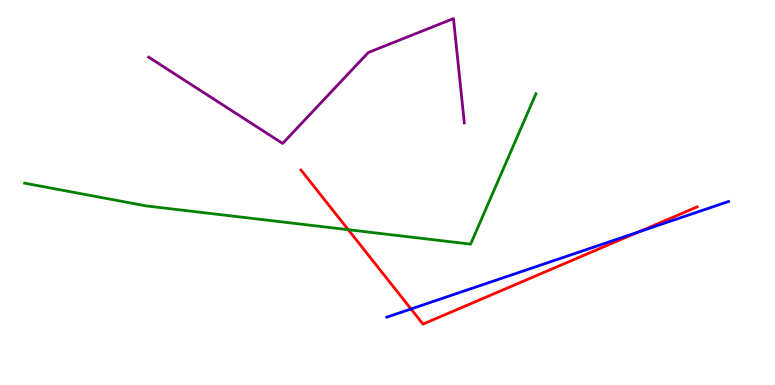[{'lines': ['blue', 'red'], 'intersections': [{'x': 5.3, 'y': 1.97}, {'x': 8.24, 'y': 3.97}]}, {'lines': ['green', 'red'], 'intersections': [{'x': 4.49, 'y': 4.03}]}, {'lines': ['purple', 'red'], 'intersections': []}, {'lines': ['blue', 'green'], 'intersections': []}, {'lines': ['blue', 'purple'], 'intersections': []}, {'lines': ['green', 'purple'], 'intersections': []}]